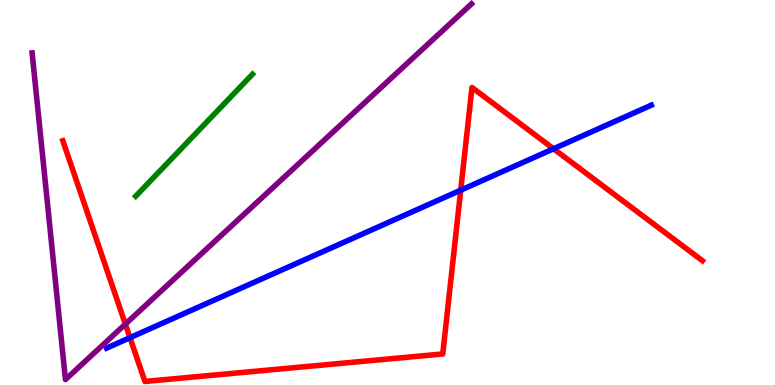[{'lines': ['blue', 'red'], 'intersections': [{'x': 1.68, 'y': 1.23}, {'x': 5.94, 'y': 5.06}, {'x': 7.14, 'y': 6.14}]}, {'lines': ['green', 'red'], 'intersections': []}, {'lines': ['purple', 'red'], 'intersections': [{'x': 1.62, 'y': 1.58}]}, {'lines': ['blue', 'green'], 'intersections': []}, {'lines': ['blue', 'purple'], 'intersections': []}, {'lines': ['green', 'purple'], 'intersections': []}]